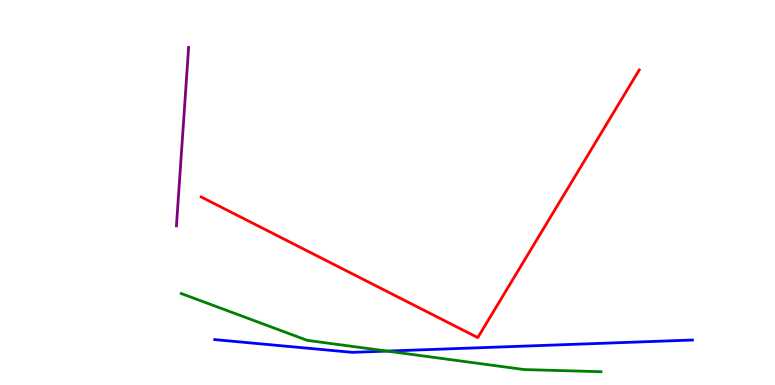[{'lines': ['blue', 'red'], 'intersections': []}, {'lines': ['green', 'red'], 'intersections': []}, {'lines': ['purple', 'red'], 'intersections': []}, {'lines': ['blue', 'green'], 'intersections': [{'x': 4.99, 'y': 0.881}]}, {'lines': ['blue', 'purple'], 'intersections': []}, {'lines': ['green', 'purple'], 'intersections': []}]